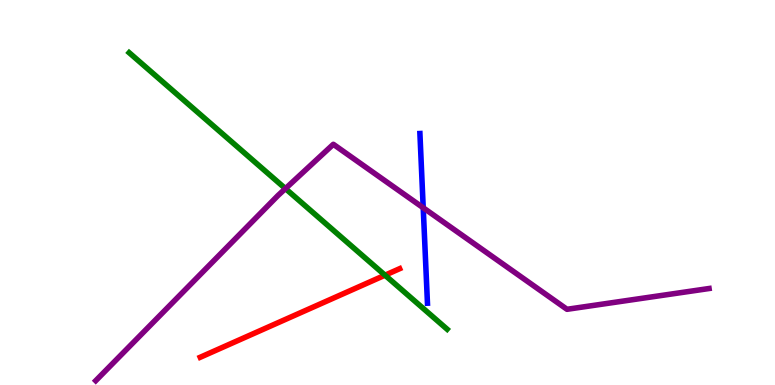[{'lines': ['blue', 'red'], 'intersections': []}, {'lines': ['green', 'red'], 'intersections': [{'x': 4.97, 'y': 2.85}]}, {'lines': ['purple', 'red'], 'intersections': []}, {'lines': ['blue', 'green'], 'intersections': []}, {'lines': ['blue', 'purple'], 'intersections': [{'x': 5.46, 'y': 4.6}]}, {'lines': ['green', 'purple'], 'intersections': [{'x': 3.68, 'y': 5.1}]}]